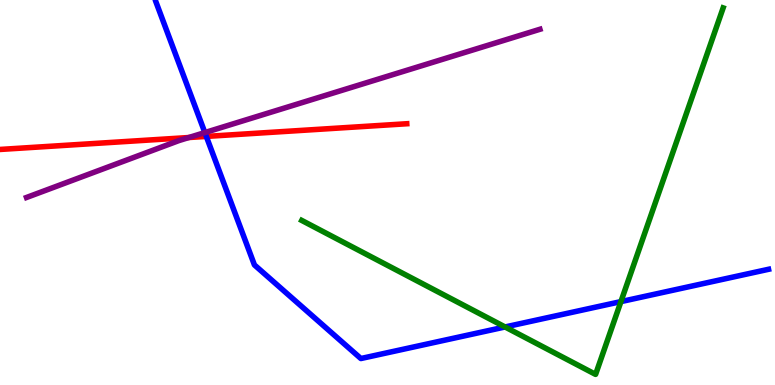[{'lines': ['blue', 'red'], 'intersections': [{'x': 2.66, 'y': 6.46}]}, {'lines': ['green', 'red'], 'intersections': []}, {'lines': ['purple', 'red'], 'intersections': [{'x': 2.44, 'y': 6.43}]}, {'lines': ['blue', 'green'], 'intersections': [{'x': 6.52, 'y': 1.51}, {'x': 8.01, 'y': 2.17}]}, {'lines': ['blue', 'purple'], 'intersections': [{'x': 2.64, 'y': 6.56}]}, {'lines': ['green', 'purple'], 'intersections': []}]